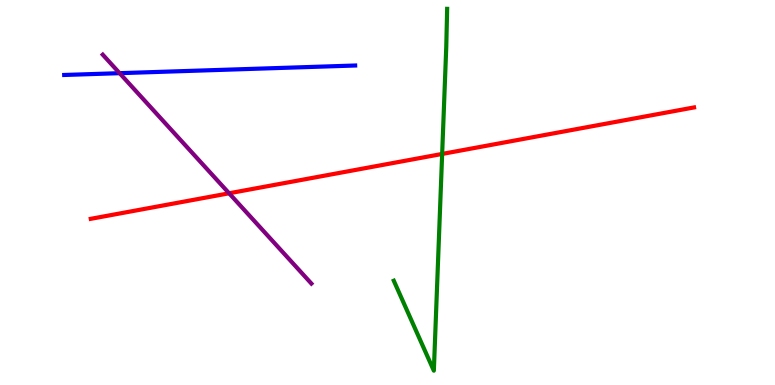[{'lines': ['blue', 'red'], 'intersections': []}, {'lines': ['green', 'red'], 'intersections': [{'x': 5.71, 'y': 6.0}]}, {'lines': ['purple', 'red'], 'intersections': [{'x': 2.96, 'y': 4.98}]}, {'lines': ['blue', 'green'], 'intersections': []}, {'lines': ['blue', 'purple'], 'intersections': [{'x': 1.54, 'y': 8.1}]}, {'lines': ['green', 'purple'], 'intersections': []}]